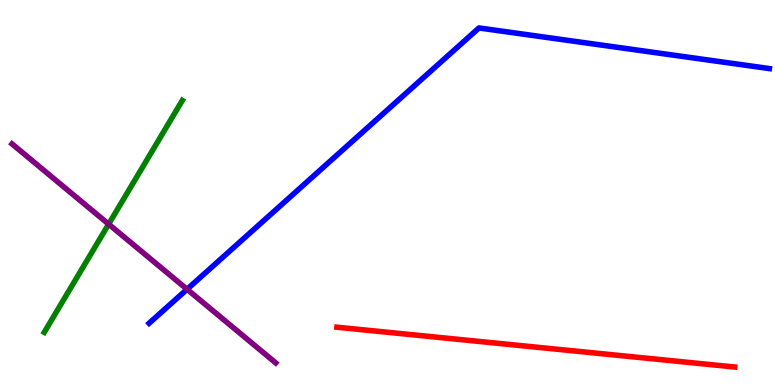[{'lines': ['blue', 'red'], 'intersections': []}, {'lines': ['green', 'red'], 'intersections': []}, {'lines': ['purple', 'red'], 'intersections': []}, {'lines': ['blue', 'green'], 'intersections': []}, {'lines': ['blue', 'purple'], 'intersections': [{'x': 2.41, 'y': 2.49}]}, {'lines': ['green', 'purple'], 'intersections': [{'x': 1.4, 'y': 4.18}]}]